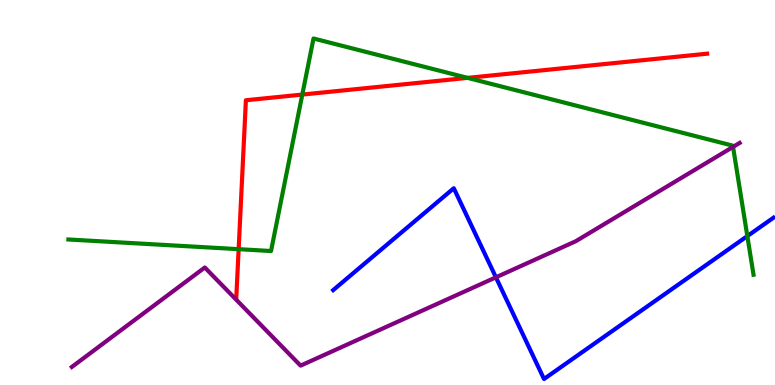[{'lines': ['blue', 'red'], 'intersections': []}, {'lines': ['green', 'red'], 'intersections': [{'x': 3.08, 'y': 3.53}, {'x': 3.9, 'y': 7.54}, {'x': 6.03, 'y': 7.98}]}, {'lines': ['purple', 'red'], 'intersections': []}, {'lines': ['blue', 'green'], 'intersections': [{'x': 9.64, 'y': 3.87}]}, {'lines': ['blue', 'purple'], 'intersections': [{'x': 6.4, 'y': 2.8}]}, {'lines': ['green', 'purple'], 'intersections': [{'x': 9.46, 'y': 6.18}]}]